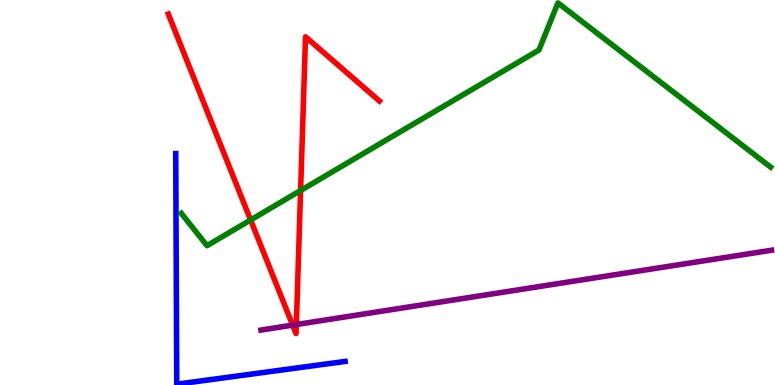[{'lines': ['blue', 'red'], 'intersections': []}, {'lines': ['green', 'red'], 'intersections': [{'x': 3.23, 'y': 4.29}, {'x': 3.88, 'y': 5.05}]}, {'lines': ['purple', 'red'], 'intersections': [{'x': 3.78, 'y': 1.56}, {'x': 3.82, 'y': 1.57}]}, {'lines': ['blue', 'green'], 'intersections': []}, {'lines': ['blue', 'purple'], 'intersections': []}, {'lines': ['green', 'purple'], 'intersections': []}]